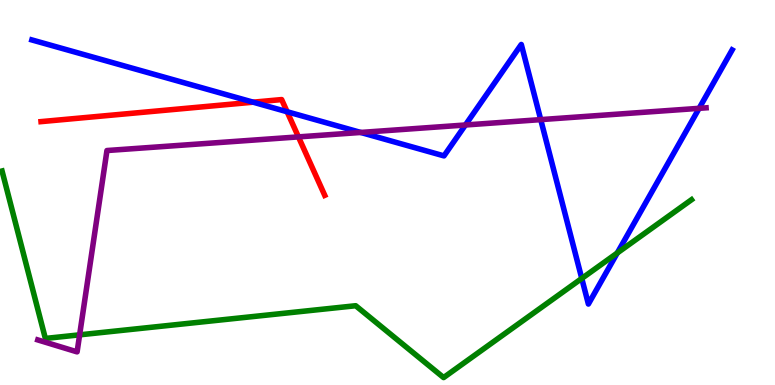[{'lines': ['blue', 'red'], 'intersections': [{'x': 3.27, 'y': 7.35}, {'x': 3.7, 'y': 7.1}]}, {'lines': ['green', 'red'], 'intersections': []}, {'lines': ['purple', 'red'], 'intersections': [{'x': 3.85, 'y': 6.44}]}, {'lines': ['blue', 'green'], 'intersections': [{'x': 7.51, 'y': 2.77}, {'x': 7.96, 'y': 3.43}]}, {'lines': ['blue', 'purple'], 'intersections': [{'x': 4.65, 'y': 6.56}, {'x': 6.01, 'y': 6.75}, {'x': 6.98, 'y': 6.89}, {'x': 9.02, 'y': 7.19}]}, {'lines': ['green', 'purple'], 'intersections': [{'x': 1.03, 'y': 1.3}]}]